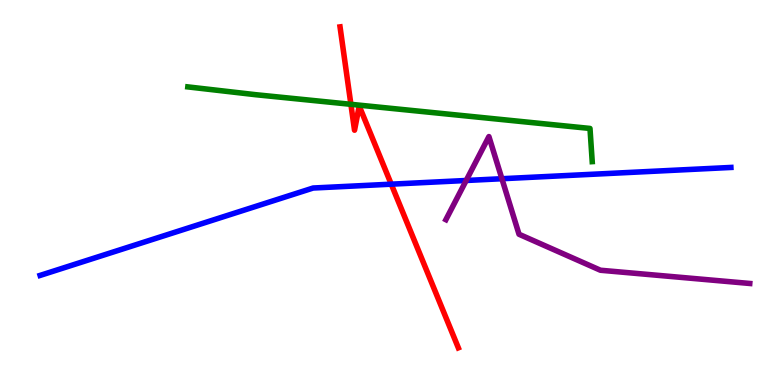[{'lines': ['blue', 'red'], 'intersections': [{'x': 5.05, 'y': 5.22}]}, {'lines': ['green', 'red'], 'intersections': [{'x': 4.53, 'y': 7.29}]}, {'lines': ['purple', 'red'], 'intersections': []}, {'lines': ['blue', 'green'], 'intersections': []}, {'lines': ['blue', 'purple'], 'intersections': [{'x': 6.02, 'y': 5.31}, {'x': 6.48, 'y': 5.36}]}, {'lines': ['green', 'purple'], 'intersections': []}]